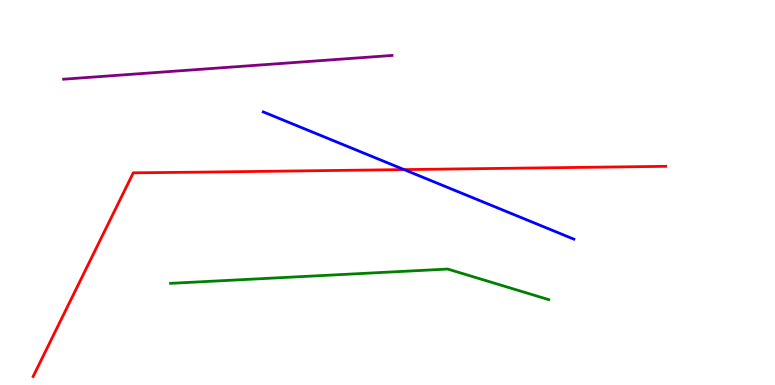[{'lines': ['blue', 'red'], 'intersections': [{'x': 5.21, 'y': 5.59}]}, {'lines': ['green', 'red'], 'intersections': []}, {'lines': ['purple', 'red'], 'intersections': []}, {'lines': ['blue', 'green'], 'intersections': []}, {'lines': ['blue', 'purple'], 'intersections': []}, {'lines': ['green', 'purple'], 'intersections': []}]